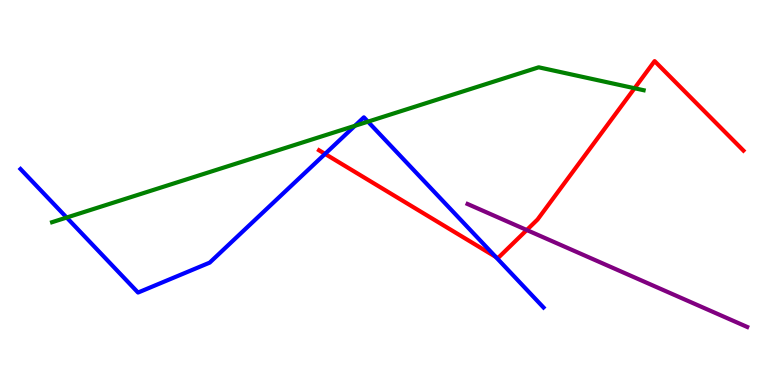[{'lines': ['blue', 'red'], 'intersections': [{'x': 4.19, 'y': 6.0}, {'x': 6.4, 'y': 3.33}]}, {'lines': ['green', 'red'], 'intersections': [{'x': 8.19, 'y': 7.71}]}, {'lines': ['purple', 'red'], 'intersections': [{'x': 6.8, 'y': 4.03}]}, {'lines': ['blue', 'green'], 'intersections': [{'x': 0.86, 'y': 4.35}, {'x': 4.58, 'y': 6.73}, {'x': 4.75, 'y': 6.84}]}, {'lines': ['blue', 'purple'], 'intersections': []}, {'lines': ['green', 'purple'], 'intersections': []}]